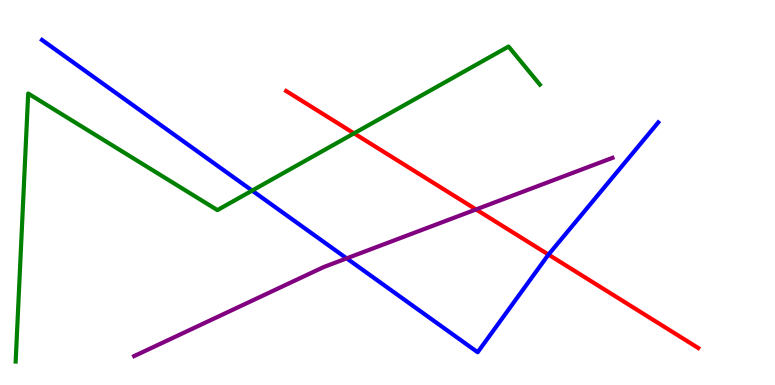[{'lines': ['blue', 'red'], 'intersections': [{'x': 7.08, 'y': 3.39}]}, {'lines': ['green', 'red'], 'intersections': [{'x': 4.57, 'y': 6.54}]}, {'lines': ['purple', 'red'], 'intersections': [{'x': 6.14, 'y': 4.56}]}, {'lines': ['blue', 'green'], 'intersections': [{'x': 3.25, 'y': 5.05}]}, {'lines': ['blue', 'purple'], 'intersections': [{'x': 4.47, 'y': 3.29}]}, {'lines': ['green', 'purple'], 'intersections': []}]